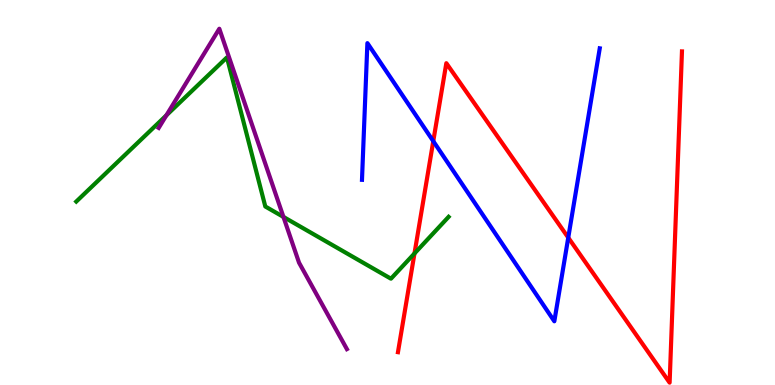[{'lines': ['blue', 'red'], 'intersections': [{'x': 5.59, 'y': 6.33}, {'x': 7.33, 'y': 3.83}]}, {'lines': ['green', 'red'], 'intersections': [{'x': 5.35, 'y': 3.42}]}, {'lines': ['purple', 'red'], 'intersections': []}, {'lines': ['blue', 'green'], 'intersections': []}, {'lines': ['blue', 'purple'], 'intersections': []}, {'lines': ['green', 'purple'], 'intersections': [{'x': 2.15, 'y': 7.0}, {'x': 3.66, 'y': 4.37}]}]